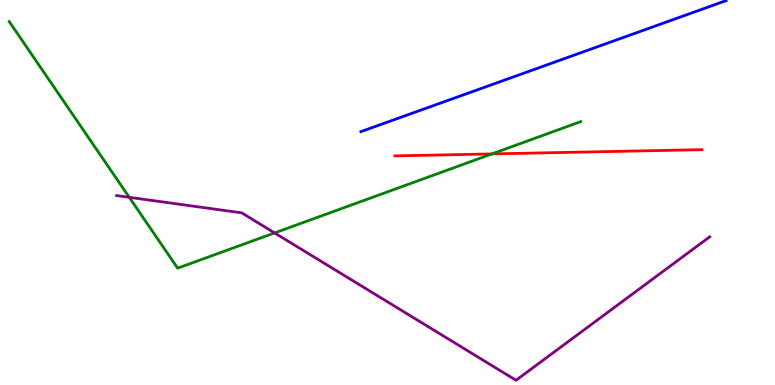[{'lines': ['blue', 'red'], 'intersections': []}, {'lines': ['green', 'red'], 'intersections': [{'x': 6.35, 'y': 6.0}]}, {'lines': ['purple', 'red'], 'intersections': []}, {'lines': ['blue', 'green'], 'intersections': []}, {'lines': ['blue', 'purple'], 'intersections': []}, {'lines': ['green', 'purple'], 'intersections': [{'x': 1.67, 'y': 4.88}, {'x': 3.54, 'y': 3.95}]}]